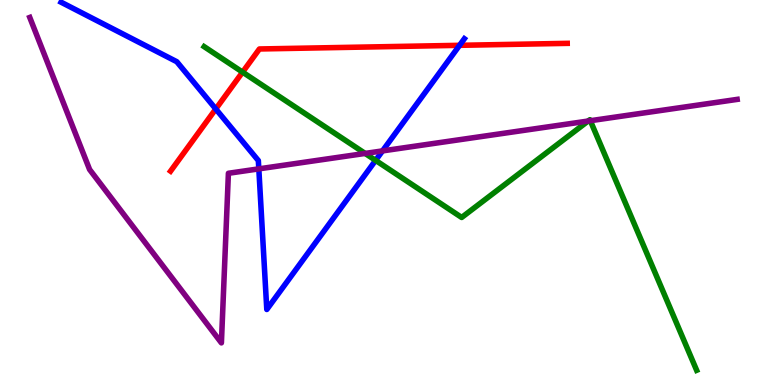[{'lines': ['blue', 'red'], 'intersections': [{'x': 2.78, 'y': 7.17}, {'x': 5.93, 'y': 8.82}]}, {'lines': ['green', 'red'], 'intersections': [{'x': 3.13, 'y': 8.13}]}, {'lines': ['purple', 'red'], 'intersections': []}, {'lines': ['blue', 'green'], 'intersections': [{'x': 4.85, 'y': 5.83}]}, {'lines': ['blue', 'purple'], 'intersections': [{'x': 3.34, 'y': 5.61}, {'x': 4.94, 'y': 6.08}]}, {'lines': ['green', 'purple'], 'intersections': [{'x': 4.71, 'y': 6.01}, {'x': 7.59, 'y': 6.86}, {'x': 7.62, 'y': 6.86}]}]